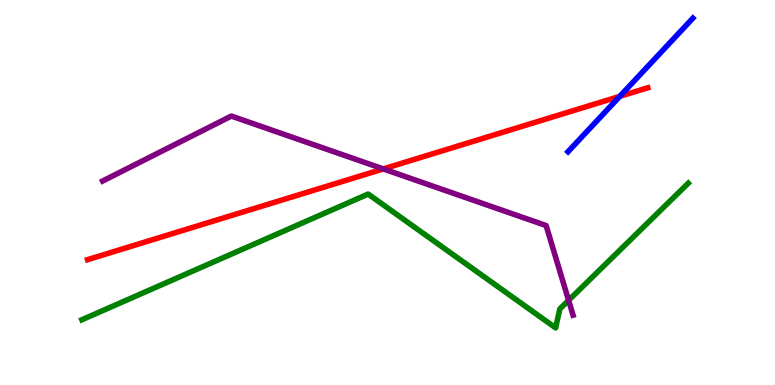[{'lines': ['blue', 'red'], 'intersections': [{'x': 8.0, 'y': 7.5}]}, {'lines': ['green', 'red'], 'intersections': []}, {'lines': ['purple', 'red'], 'intersections': [{'x': 4.95, 'y': 5.61}]}, {'lines': ['blue', 'green'], 'intersections': []}, {'lines': ['blue', 'purple'], 'intersections': []}, {'lines': ['green', 'purple'], 'intersections': [{'x': 7.34, 'y': 2.2}]}]